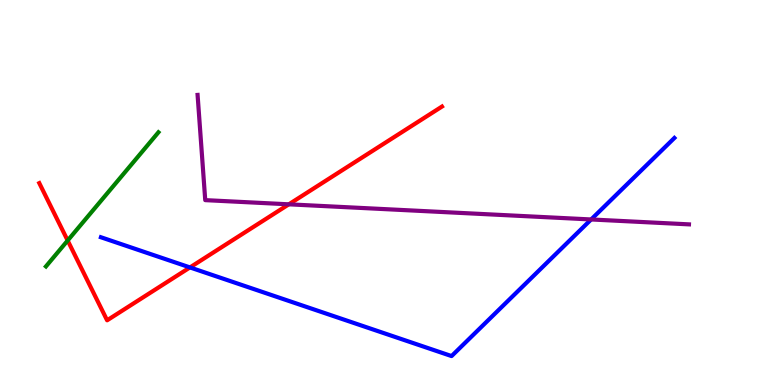[{'lines': ['blue', 'red'], 'intersections': [{'x': 2.45, 'y': 3.05}]}, {'lines': ['green', 'red'], 'intersections': [{'x': 0.873, 'y': 3.75}]}, {'lines': ['purple', 'red'], 'intersections': [{'x': 3.73, 'y': 4.69}]}, {'lines': ['blue', 'green'], 'intersections': []}, {'lines': ['blue', 'purple'], 'intersections': [{'x': 7.63, 'y': 4.3}]}, {'lines': ['green', 'purple'], 'intersections': []}]